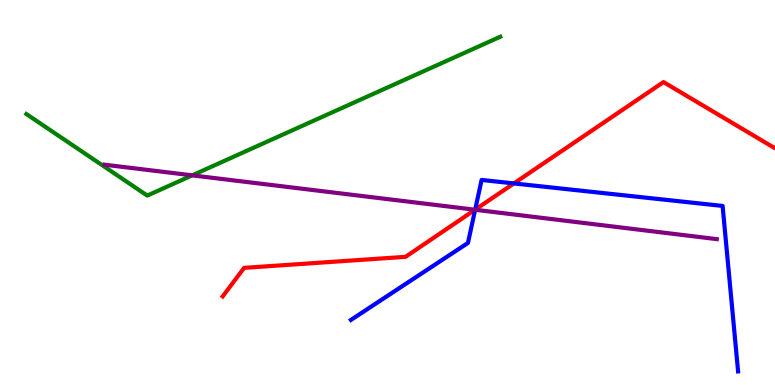[{'lines': ['blue', 'red'], 'intersections': [{'x': 6.13, 'y': 4.55}, {'x': 6.63, 'y': 5.24}]}, {'lines': ['green', 'red'], 'intersections': []}, {'lines': ['purple', 'red'], 'intersections': [{'x': 6.13, 'y': 4.55}]}, {'lines': ['blue', 'green'], 'intersections': []}, {'lines': ['blue', 'purple'], 'intersections': [{'x': 6.13, 'y': 4.55}]}, {'lines': ['green', 'purple'], 'intersections': [{'x': 2.48, 'y': 5.45}]}]